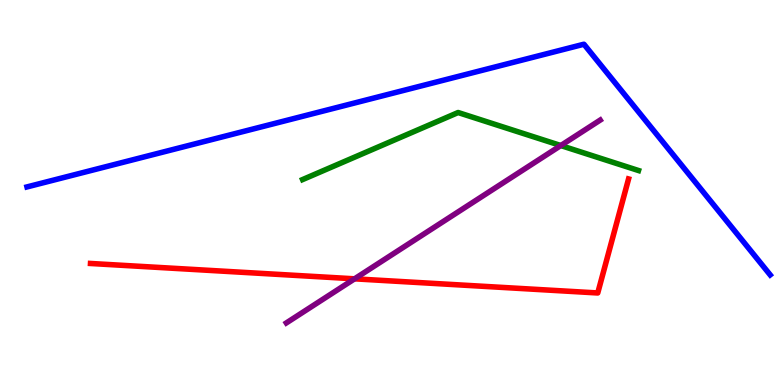[{'lines': ['blue', 'red'], 'intersections': []}, {'lines': ['green', 'red'], 'intersections': []}, {'lines': ['purple', 'red'], 'intersections': [{'x': 4.58, 'y': 2.76}]}, {'lines': ['blue', 'green'], 'intersections': []}, {'lines': ['blue', 'purple'], 'intersections': []}, {'lines': ['green', 'purple'], 'intersections': [{'x': 7.24, 'y': 6.22}]}]